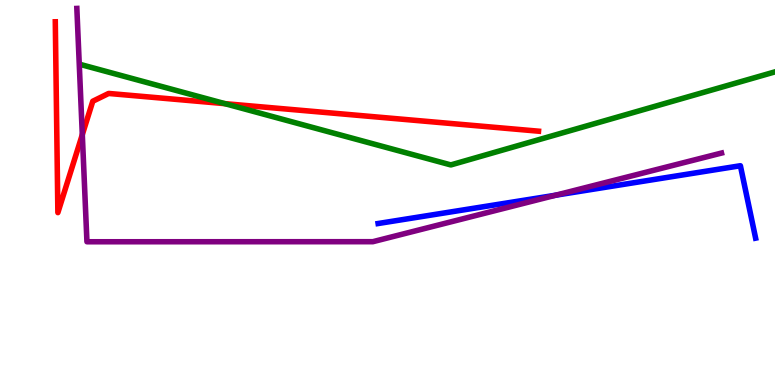[{'lines': ['blue', 'red'], 'intersections': []}, {'lines': ['green', 'red'], 'intersections': [{'x': 2.9, 'y': 7.31}]}, {'lines': ['purple', 'red'], 'intersections': [{'x': 1.06, 'y': 6.5}]}, {'lines': ['blue', 'green'], 'intersections': []}, {'lines': ['blue', 'purple'], 'intersections': [{'x': 7.17, 'y': 4.93}]}, {'lines': ['green', 'purple'], 'intersections': []}]